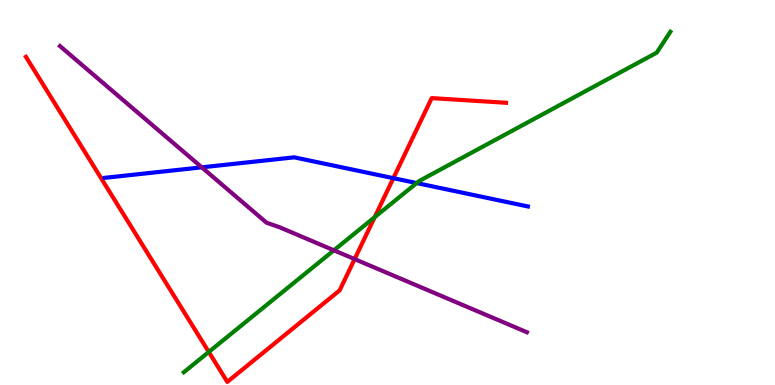[{'lines': ['blue', 'red'], 'intersections': [{'x': 5.08, 'y': 5.37}]}, {'lines': ['green', 'red'], 'intersections': [{'x': 2.69, 'y': 0.858}, {'x': 4.83, 'y': 4.36}]}, {'lines': ['purple', 'red'], 'intersections': [{'x': 4.58, 'y': 3.27}]}, {'lines': ['blue', 'green'], 'intersections': [{'x': 5.38, 'y': 5.24}]}, {'lines': ['blue', 'purple'], 'intersections': [{'x': 2.6, 'y': 5.65}]}, {'lines': ['green', 'purple'], 'intersections': [{'x': 4.31, 'y': 3.5}]}]